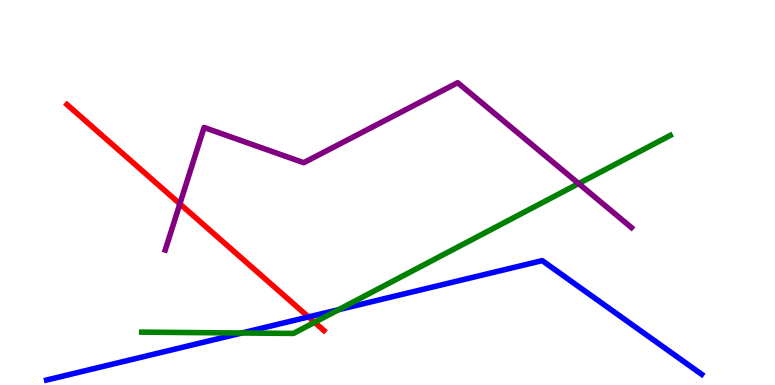[{'lines': ['blue', 'red'], 'intersections': [{'x': 3.98, 'y': 1.77}]}, {'lines': ['green', 'red'], 'intersections': [{'x': 4.06, 'y': 1.63}]}, {'lines': ['purple', 'red'], 'intersections': [{'x': 2.32, 'y': 4.71}]}, {'lines': ['blue', 'green'], 'intersections': [{'x': 3.12, 'y': 1.35}, {'x': 4.37, 'y': 1.96}]}, {'lines': ['blue', 'purple'], 'intersections': []}, {'lines': ['green', 'purple'], 'intersections': [{'x': 7.47, 'y': 5.23}]}]